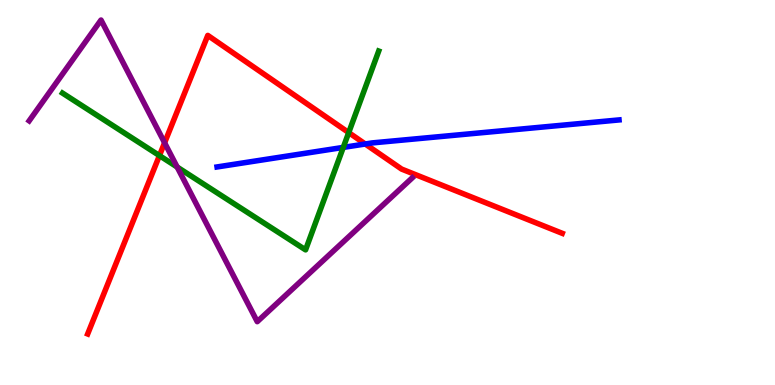[{'lines': ['blue', 'red'], 'intersections': [{'x': 4.71, 'y': 6.26}]}, {'lines': ['green', 'red'], 'intersections': [{'x': 2.06, 'y': 5.96}, {'x': 4.5, 'y': 6.56}]}, {'lines': ['purple', 'red'], 'intersections': [{'x': 2.12, 'y': 6.29}]}, {'lines': ['blue', 'green'], 'intersections': [{'x': 4.43, 'y': 6.17}]}, {'lines': ['blue', 'purple'], 'intersections': []}, {'lines': ['green', 'purple'], 'intersections': [{'x': 2.29, 'y': 5.66}]}]